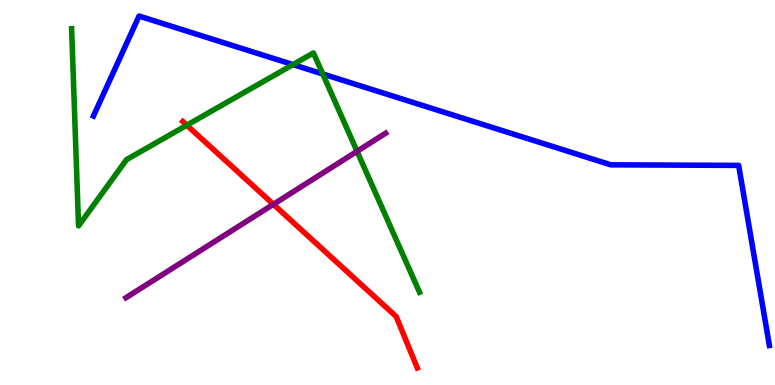[{'lines': ['blue', 'red'], 'intersections': []}, {'lines': ['green', 'red'], 'intersections': [{'x': 2.41, 'y': 6.75}]}, {'lines': ['purple', 'red'], 'intersections': [{'x': 3.53, 'y': 4.69}]}, {'lines': ['blue', 'green'], 'intersections': [{'x': 3.78, 'y': 8.32}, {'x': 4.16, 'y': 8.08}]}, {'lines': ['blue', 'purple'], 'intersections': []}, {'lines': ['green', 'purple'], 'intersections': [{'x': 4.61, 'y': 6.07}]}]